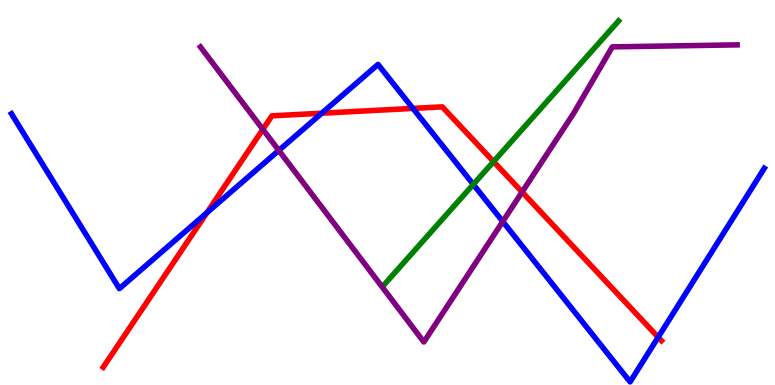[{'lines': ['blue', 'red'], 'intersections': [{'x': 2.67, 'y': 4.47}, {'x': 4.15, 'y': 7.06}, {'x': 5.33, 'y': 7.18}, {'x': 8.49, 'y': 1.24}]}, {'lines': ['green', 'red'], 'intersections': [{'x': 6.37, 'y': 5.8}]}, {'lines': ['purple', 'red'], 'intersections': [{'x': 3.39, 'y': 6.64}, {'x': 6.74, 'y': 5.01}]}, {'lines': ['blue', 'green'], 'intersections': [{'x': 6.11, 'y': 5.21}]}, {'lines': ['blue', 'purple'], 'intersections': [{'x': 3.6, 'y': 6.09}, {'x': 6.49, 'y': 4.25}]}, {'lines': ['green', 'purple'], 'intersections': []}]